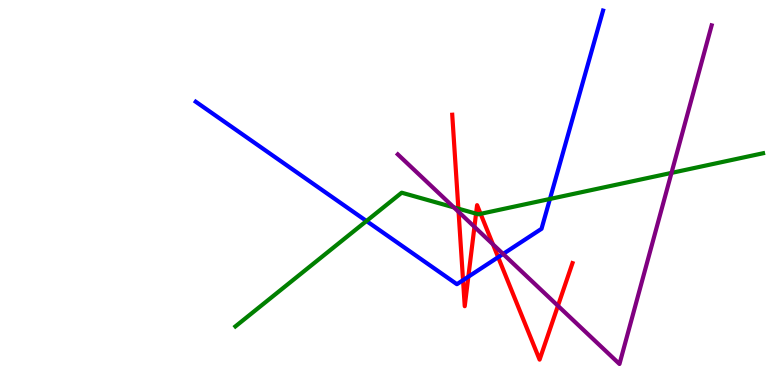[{'lines': ['blue', 'red'], 'intersections': [{'x': 5.97, 'y': 2.72}, {'x': 6.04, 'y': 2.81}, {'x': 6.43, 'y': 3.32}]}, {'lines': ['green', 'red'], 'intersections': [{'x': 5.91, 'y': 4.58}, {'x': 6.14, 'y': 4.45}, {'x': 6.2, 'y': 4.45}]}, {'lines': ['purple', 'red'], 'intersections': [{'x': 5.92, 'y': 4.5}, {'x': 6.12, 'y': 4.11}, {'x': 6.36, 'y': 3.65}, {'x': 7.2, 'y': 2.06}]}, {'lines': ['blue', 'green'], 'intersections': [{'x': 4.73, 'y': 4.26}, {'x': 7.1, 'y': 4.83}]}, {'lines': ['blue', 'purple'], 'intersections': [{'x': 6.49, 'y': 3.4}]}, {'lines': ['green', 'purple'], 'intersections': [{'x': 5.86, 'y': 4.61}, {'x': 8.66, 'y': 5.51}]}]